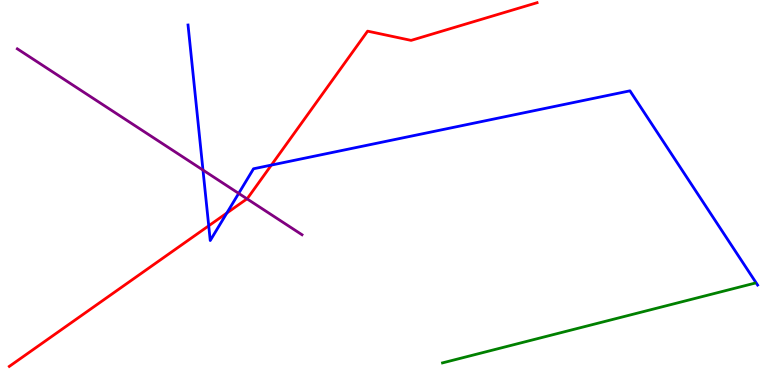[{'lines': ['blue', 'red'], 'intersections': [{'x': 2.69, 'y': 4.13}, {'x': 2.93, 'y': 4.47}, {'x': 3.5, 'y': 5.71}]}, {'lines': ['green', 'red'], 'intersections': []}, {'lines': ['purple', 'red'], 'intersections': [{'x': 3.19, 'y': 4.84}]}, {'lines': ['blue', 'green'], 'intersections': []}, {'lines': ['blue', 'purple'], 'intersections': [{'x': 2.62, 'y': 5.58}, {'x': 3.08, 'y': 4.98}]}, {'lines': ['green', 'purple'], 'intersections': []}]